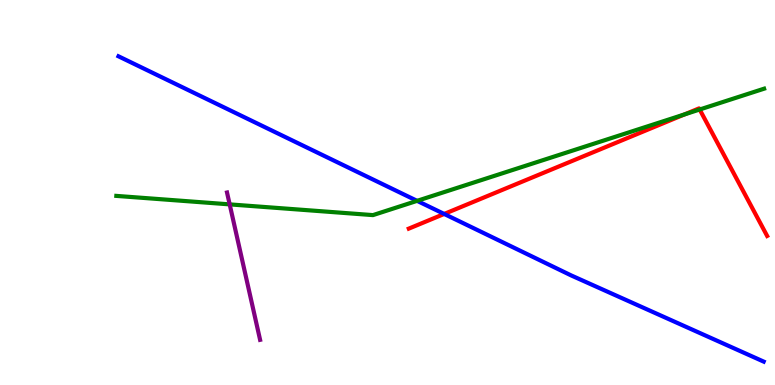[{'lines': ['blue', 'red'], 'intersections': [{'x': 5.73, 'y': 4.44}]}, {'lines': ['green', 'red'], 'intersections': [{'x': 8.83, 'y': 7.03}, {'x': 9.03, 'y': 7.16}]}, {'lines': ['purple', 'red'], 'intersections': []}, {'lines': ['blue', 'green'], 'intersections': [{'x': 5.38, 'y': 4.78}]}, {'lines': ['blue', 'purple'], 'intersections': []}, {'lines': ['green', 'purple'], 'intersections': [{'x': 2.96, 'y': 4.69}]}]